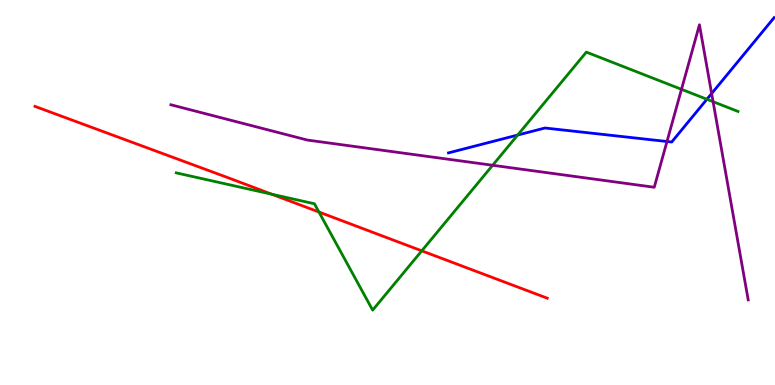[{'lines': ['blue', 'red'], 'intersections': []}, {'lines': ['green', 'red'], 'intersections': [{'x': 3.51, 'y': 4.96}, {'x': 4.12, 'y': 4.49}, {'x': 5.44, 'y': 3.48}]}, {'lines': ['purple', 'red'], 'intersections': []}, {'lines': ['blue', 'green'], 'intersections': [{'x': 6.68, 'y': 6.49}, {'x': 9.12, 'y': 7.42}]}, {'lines': ['blue', 'purple'], 'intersections': [{'x': 8.61, 'y': 6.32}, {'x': 9.18, 'y': 7.57}]}, {'lines': ['green', 'purple'], 'intersections': [{'x': 6.36, 'y': 5.71}, {'x': 8.79, 'y': 7.68}, {'x': 9.2, 'y': 7.36}]}]